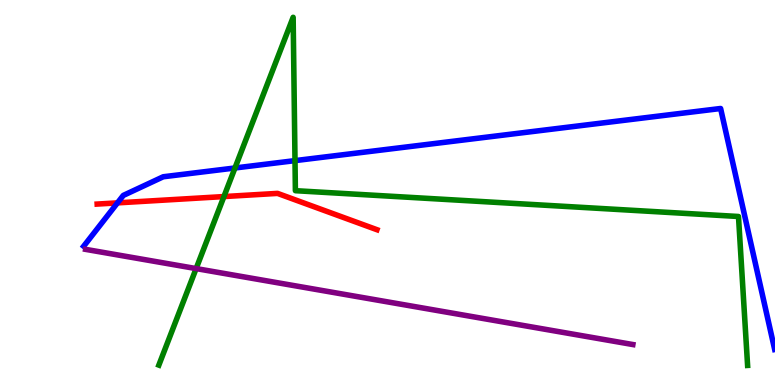[{'lines': ['blue', 'red'], 'intersections': [{'x': 1.52, 'y': 4.73}]}, {'lines': ['green', 'red'], 'intersections': [{'x': 2.89, 'y': 4.89}]}, {'lines': ['purple', 'red'], 'intersections': []}, {'lines': ['blue', 'green'], 'intersections': [{'x': 3.03, 'y': 5.64}, {'x': 3.81, 'y': 5.83}]}, {'lines': ['blue', 'purple'], 'intersections': []}, {'lines': ['green', 'purple'], 'intersections': [{'x': 2.53, 'y': 3.02}]}]